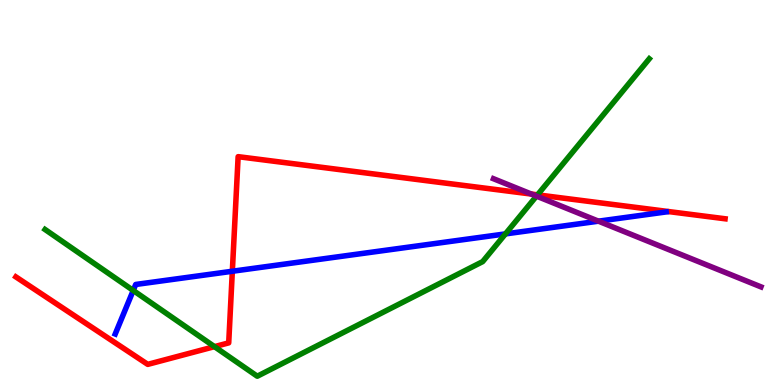[{'lines': ['blue', 'red'], 'intersections': [{'x': 3.0, 'y': 2.95}]}, {'lines': ['green', 'red'], 'intersections': [{'x': 2.77, 'y': 0.996}, {'x': 6.94, 'y': 4.94}]}, {'lines': ['purple', 'red'], 'intersections': [{'x': 6.86, 'y': 4.96}]}, {'lines': ['blue', 'green'], 'intersections': [{'x': 1.72, 'y': 2.46}, {'x': 6.52, 'y': 3.92}]}, {'lines': ['blue', 'purple'], 'intersections': [{'x': 7.72, 'y': 4.26}]}, {'lines': ['green', 'purple'], 'intersections': [{'x': 6.92, 'y': 4.91}]}]